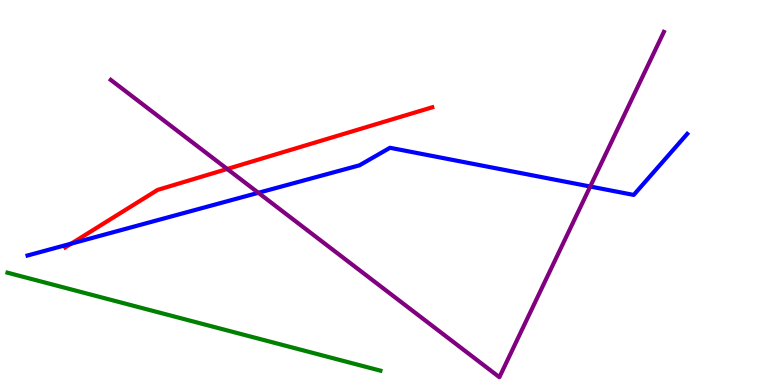[{'lines': ['blue', 'red'], 'intersections': [{'x': 0.92, 'y': 3.67}]}, {'lines': ['green', 'red'], 'intersections': []}, {'lines': ['purple', 'red'], 'intersections': [{'x': 2.93, 'y': 5.61}]}, {'lines': ['blue', 'green'], 'intersections': []}, {'lines': ['blue', 'purple'], 'intersections': [{'x': 3.33, 'y': 4.99}, {'x': 7.62, 'y': 5.16}]}, {'lines': ['green', 'purple'], 'intersections': []}]